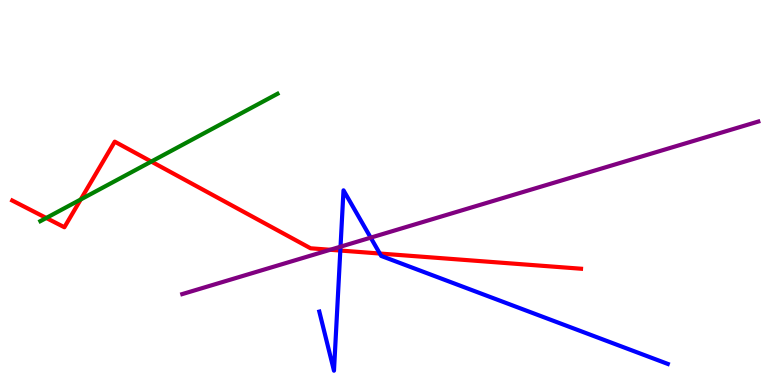[{'lines': ['blue', 'red'], 'intersections': [{'x': 4.39, 'y': 3.49}, {'x': 4.9, 'y': 3.41}]}, {'lines': ['green', 'red'], 'intersections': [{'x': 0.597, 'y': 4.34}, {'x': 1.04, 'y': 4.82}, {'x': 1.95, 'y': 5.8}]}, {'lines': ['purple', 'red'], 'intersections': [{'x': 4.26, 'y': 3.51}]}, {'lines': ['blue', 'green'], 'intersections': []}, {'lines': ['blue', 'purple'], 'intersections': [{'x': 4.39, 'y': 3.59}, {'x': 4.78, 'y': 3.83}]}, {'lines': ['green', 'purple'], 'intersections': []}]